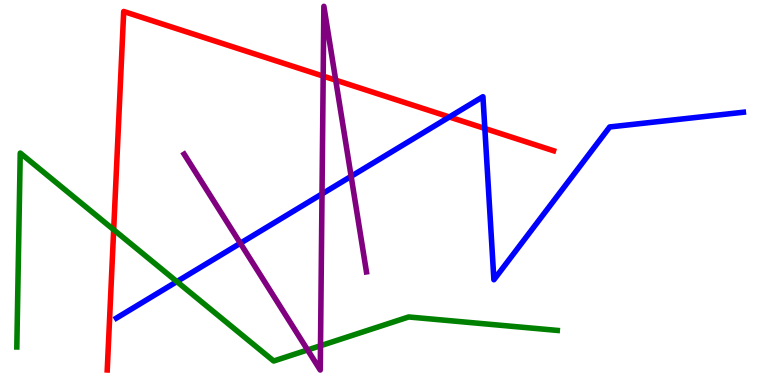[{'lines': ['blue', 'red'], 'intersections': [{'x': 5.8, 'y': 6.96}, {'x': 6.26, 'y': 6.66}]}, {'lines': ['green', 'red'], 'intersections': [{'x': 1.47, 'y': 4.03}]}, {'lines': ['purple', 'red'], 'intersections': [{'x': 4.17, 'y': 8.02}, {'x': 4.33, 'y': 7.92}]}, {'lines': ['blue', 'green'], 'intersections': [{'x': 2.28, 'y': 2.69}]}, {'lines': ['blue', 'purple'], 'intersections': [{'x': 3.1, 'y': 3.68}, {'x': 4.15, 'y': 4.96}, {'x': 4.53, 'y': 5.42}]}, {'lines': ['green', 'purple'], 'intersections': [{'x': 3.97, 'y': 0.91}, {'x': 4.14, 'y': 1.02}]}]